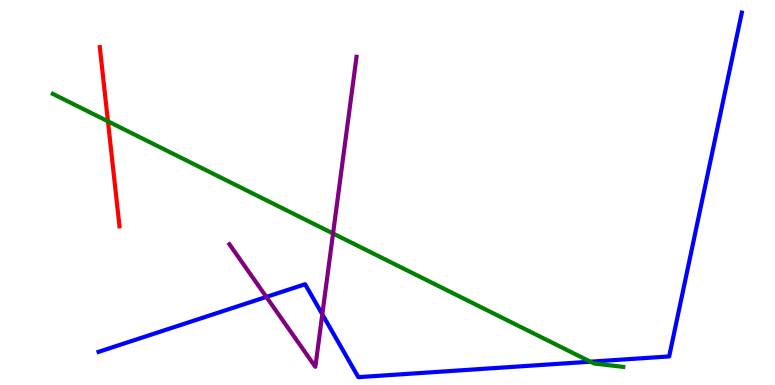[{'lines': ['blue', 'red'], 'intersections': []}, {'lines': ['green', 'red'], 'intersections': [{'x': 1.39, 'y': 6.85}]}, {'lines': ['purple', 'red'], 'intersections': []}, {'lines': ['blue', 'green'], 'intersections': [{'x': 7.62, 'y': 0.606}]}, {'lines': ['blue', 'purple'], 'intersections': [{'x': 3.44, 'y': 2.29}, {'x': 4.16, 'y': 1.84}]}, {'lines': ['green', 'purple'], 'intersections': [{'x': 4.3, 'y': 3.94}]}]